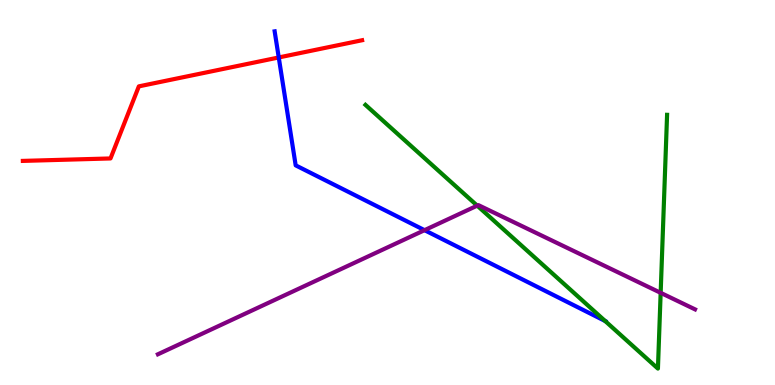[{'lines': ['blue', 'red'], 'intersections': [{'x': 3.6, 'y': 8.51}]}, {'lines': ['green', 'red'], 'intersections': []}, {'lines': ['purple', 'red'], 'intersections': []}, {'lines': ['blue', 'green'], 'intersections': [{'x': 7.81, 'y': 1.66}]}, {'lines': ['blue', 'purple'], 'intersections': [{'x': 5.48, 'y': 4.02}]}, {'lines': ['green', 'purple'], 'intersections': [{'x': 6.16, 'y': 4.66}, {'x': 8.52, 'y': 2.39}]}]